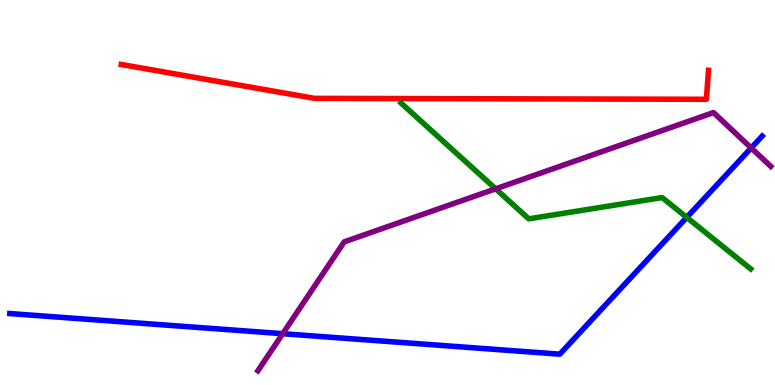[{'lines': ['blue', 'red'], 'intersections': []}, {'lines': ['green', 'red'], 'intersections': []}, {'lines': ['purple', 'red'], 'intersections': []}, {'lines': ['blue', 'green'], 'intersections': [{'x': 8.86, 'y': 4.35}]}, {'lines': ['blue', 'purple'], 'intersections': [{'x': 3.65, 'y': 1.33}, {'x': 9.69, 'y': 6.16}]}, {'lines': ['green', 'purple'], 'intersections': [{'x': 6.4, 'y': 5.1}]}]